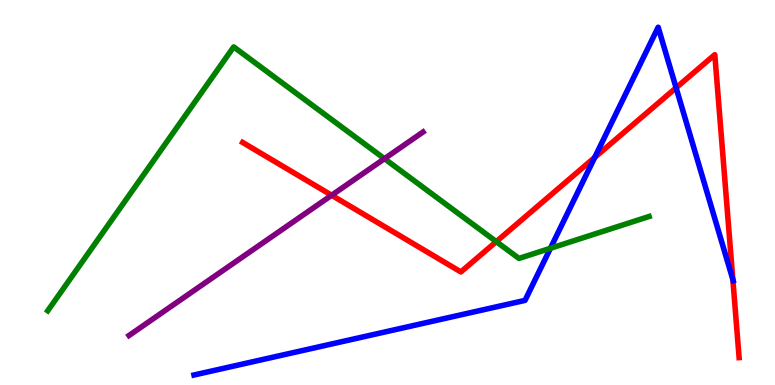[{'lines': ['blue', 'red'], 'intersections': [{'x': 7.67, 'y': 5.91}, {'x': 8.72, 'y': 7.72}, {'x': 9.46, 'y': 2.74}]}, {'lines': ['green', 'red'], 'intersections': [{'x': 6.4, 'y': 3.72}]}, {'lines': ['purple', 'red'], 'intersections': [{'x': 4.28, 'y': 4.93}]}, {'lines': ['blue', 'green'], 'intersections': [{'x': 7.1, 'y': 3.55}]}, {'lines': ['blue', 'purple'], 'intersections': []}, {'lines': ['green', 'purple'], 'intersections': [{'x': 4.96, 'y': 5.88}]}]